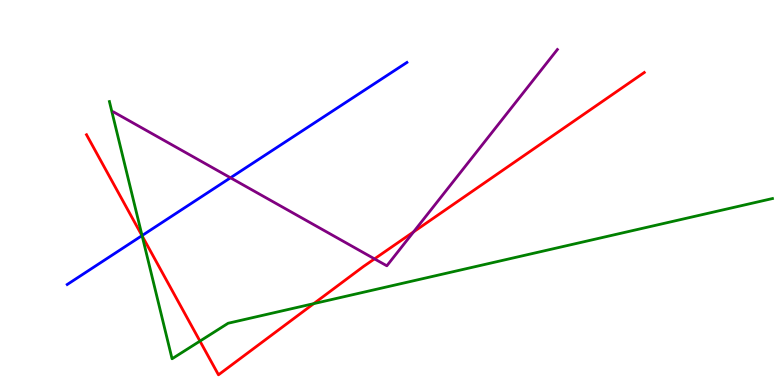[{'lines': ['blue', 'red'], 'intersections': [{'x': 1.83, 'y': 3.88}]}, {'lines': ['green', 'red'], 'intersections': [{'x': 1.83, 'y': 3.87}, {'x': 2.58, 'y': 1.14}, {'x': 4.05, 'y': 2.11}]}, {'lines': ['purple', 'red'], 'intersections': [{'x': 4.83, 'y': 3.28}, {'x': 5.34, 'y': 3.98}]}, {'lines': ['blue', 'green'], 'intersections': [{'x': 1.83, 'y': 3.88}]}, {'lines': ['blue', 'purple'], 'intersections': [{'x': 2.97, 'y': 5.38}]}, {'lines': ['green', 'purple'], 'intersections': []}]